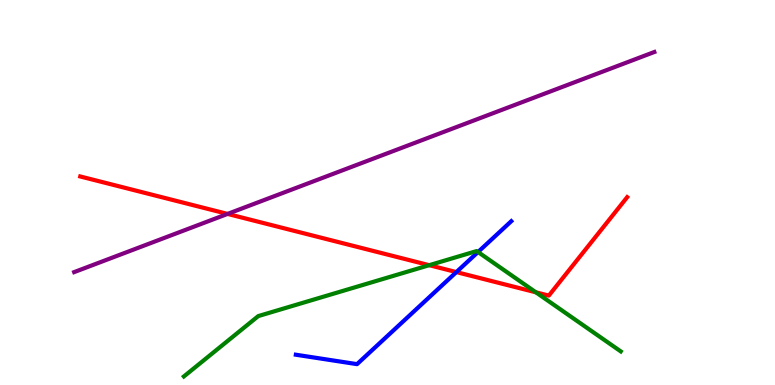[{'lines': ['blue', 'red'], 'intersections': [{'x': 5.89, 'y': 2.93}]}, {'lines': ['green', 'red'], 'intersections': [{'x': 5.54, 'y': 3.11}, {'x': 6.91, 'y': 2.41}]}, {'lines': ['purple', 'red'], 'intersections': [{'x': 2.94, 'y': 4.44}]}, {'lines': ['blue', 'green'], 'intersections': [{'x': 6.17, 'y': 3.45}]}, {'lines': ['blue', 'purple'], 'intersections': []}, {'lines': ['green', 'purple'], 'intersections': []}]